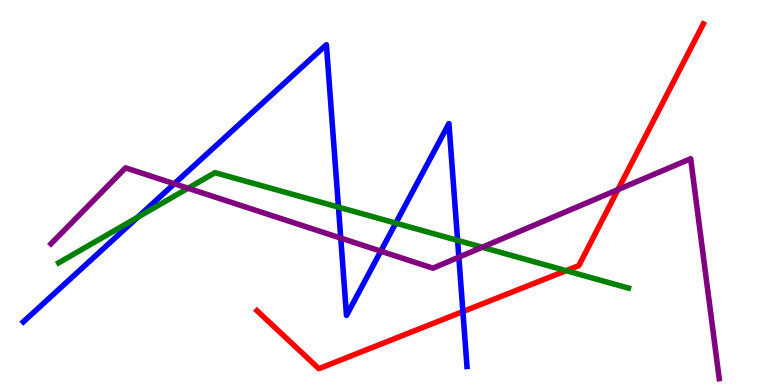[{'lines': ['blue', 'red'], 'intersections': [{'x': 5.97, 'y': 1.91}]}, {'lines': ['green', 'red'], 'intersections': [{'x': 7.3, 'y': 2.97}]}, {'lines': ['purple', 'red'], 'intersections': [{'x': 7.97, 'y': 5.07}]}, {'lines': ['blue', 'green'], 'intersections': [{'x': 1.78, 'y': 4.36}, {'x': 4.37, 'y': 4.62}, {'x': 5.11, 'y': 4.2}, {'x': 5.9, 'y': 3.76}]}, {'lines': ['blue', 'purple'], 'intersections': [{'x': 2.25, 'y': 5.23}, {'x': 4.4, 'y': 3.82}, {'x': 4.91, 'y': 3.48}, {'x': 5.92, 'y': 3.32}]}, {'lines': ['green', 'purple'], 'intersections': [{'x': 2.43, 'y': 5.11}, {'x': 6.22, 'y': 3.58}]}]